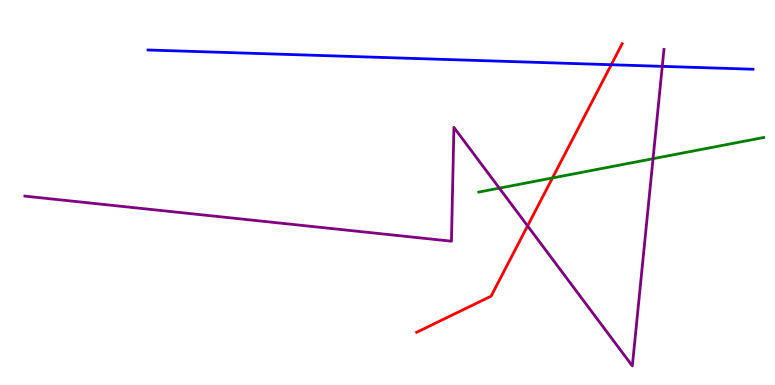[{'lines': ['blue', 'red'], 'intersections': [{'x': 7.89, 'y': 8.32}]}, {'lines': ['green', 'red'], 'intersections': [{'x': 7.13, 'y': 5.38}]}, {'lines': ['purple', 'red'], 'intersections': [{'x': 6.81, 'y': 4.13}]}, {'lines': ['blue', 'green'], 'intersections': []}, {'lines': ['blue', 'purple'], 'intersections': [{'x': 8.55, 'y': 8.28}]}, {'lines': ['green', 'purple'], 'intersections': [{'x': 6.44, 'y': 5.11}, {'x': 8.43, 'y': 5.88}]}]